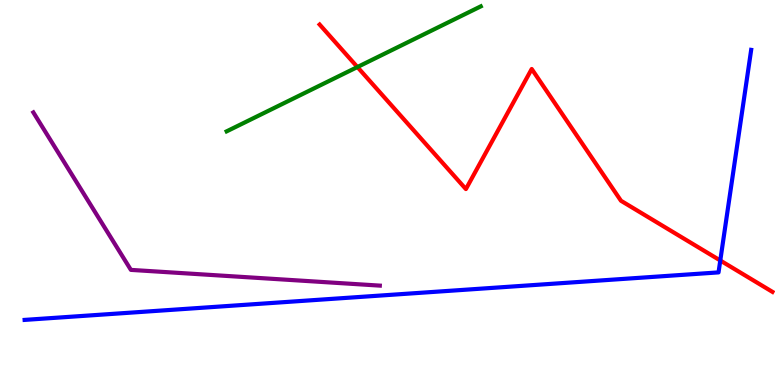[{'lines': ['blue', 'red'], 'intersections': [{'x': 9.29, 'y': 3.23}]}, {'lines': ['green', 'red'], 'intersections': [{'x': 4.61, 'y': 8.26}]}, {'lines': ['purple', 'red'], 'intersections': []}, {'lines': ['blue', 'green'], 'intersections': []}, {'lines': ['blue', 'purple'], 'intersections': []}, {'lines': ['green', 'purple'], 'intersections': []}]